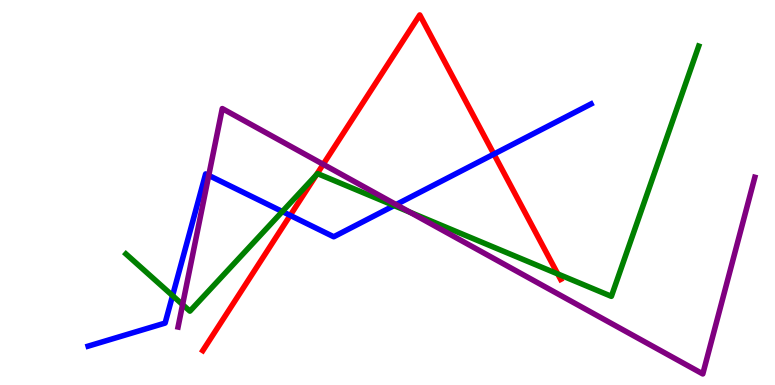[{'lines': ['blue', 'red'], 'intersections': [{'x': 3.74, 'y': 4.41}, {'x': 6.37, 'y': 6.0}]}, {'lines': ['green', 'red'], 'intersections': [{'x': 4.08, 'y': 5.46}, {'x': 7.2, 'y': 2.88}]}, {'lines': ['purple', 'red'], 'intersections': [{'x': 4.17, 'y': 5.73}]}, {'lines': ['blue', 'green'], 'intersections': [{'x': 2.23, 'y': 2.32}, {'x': 3.64, 'y': 4.51}, {'x': 5.09, 'y': 4.66}]}, {'lines': ['blue', 'purple'], 'intersections': [{'x': 2.69, 'y': 5.44}, {'x': 5.11, 'y': 4.69}]}, {'lines': ['green', 'purple'], 'intersections': [{'x': 2.36, 'y': 2.09}, {'x': 5.29, 'y': 4.49}]}]